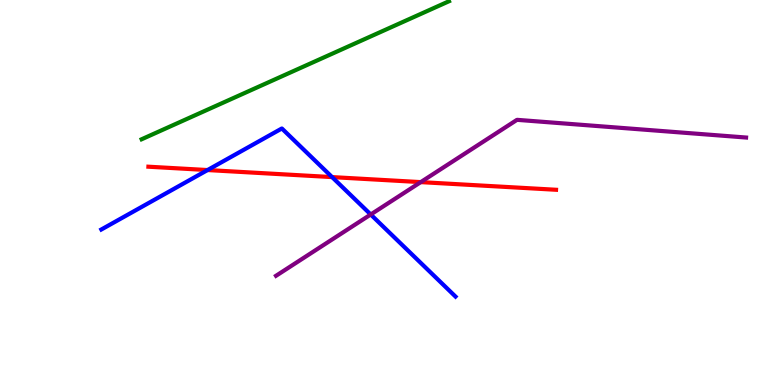[{'lines': ['blue', 'red'], 'intersections': [{'x': 2.68, 'y': 5.58}, {'x': 4.28, 'y': 5.4}]}, {'lines': ['green', 'red'], 'intersections': []}, {'lines': ['purple', 'red'], 'intersections': [{'x': 5.43, 'y': 5.27}]}, {'lines': ['blue', 'green'], 'intersections': []}, {'lines': ['blue', 'purple'], 'intersections': [{'x': 4.78, 'y': 4.43}]}, {'lines': ['green', 'purple'], 'intersections': []}]